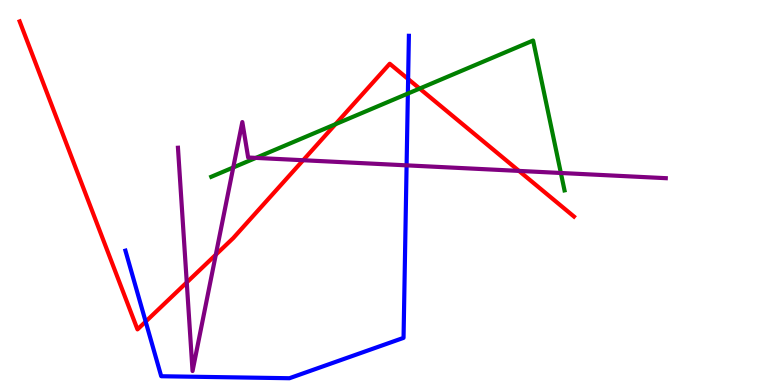[{'lines': ['blue', 'red'], 'intersections': [{'x': 1.88, 'y': 1.65}, {'x': 5.27, 'y': 7.95}]}, {'lines': ['green', 'red'], 'intersections': [{'x': 4.33, 'y': 6.77}, {'x': 5.41, 'y': 7.7}]}, {'lines': ['purple', 'red'], 'intersections': [{'x': 2.41, 'y': 2.66}, {'x': 2.78, 'y': 3.38}, {'x': 3.91, 'y': 5.84}, {'x': 6.7, 'y': 5.56}]}, {'lines': ['blue', 'green'], 'intersections': [{'x': 5.26, 'y': 7.57}]}, {'lines': ['blue', 'purple'], 'intersections': [{'x': 5.25, 'y': 5.71}]}, {'lines': ['green', 'purple'], 'intersections': [{'x': 3.01, 'y': 5.65}, {'x': 3.3, 'y': 5.9}, {'x': 7.24, 'y': 5.51}]}]